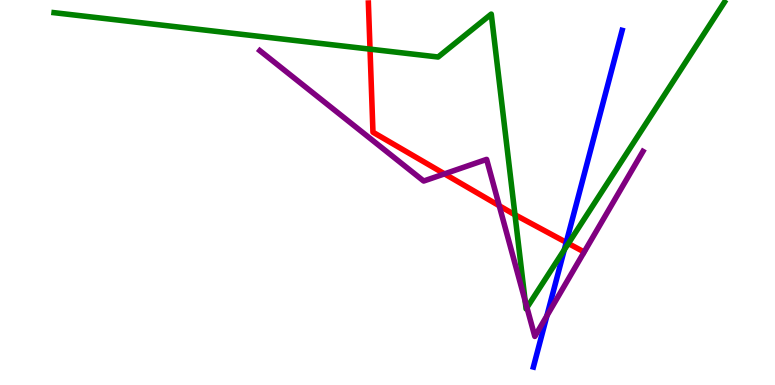[{'lines': ['blue', 'red'], 'intersections': [{'x': 7.31, 'y': 3.7}]}, {'lines': ['green', 'red'], 'intersections': [{'x': 4.77, 'y': 8.72}, {'x': 6.64, 'y': 4.42}, {'x': 7.33, 'y': 3.68}]}, {'lines': ['purple', 'red'], 'intersections': [{'x': 5.74, 'y': 5.48}, {'x': 6.44, 'y': 4.66}]}, {'lines': ['blue', 'green'], 'intersections': [{'x': 7.28, 'y': 3.51}]}, {'lines': ['blue', 'purple'], 'intersections': [{'x': 7.06, 'y': 1.8}]}, {'lines': ['green', 'purple'], 'intersections': [{'x': 6.78, 'y': 2.18}, {'x': 6.8, 'y': 2.01}]}]